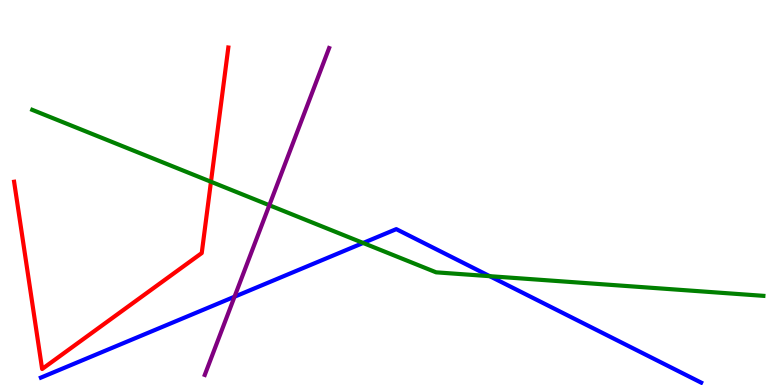[{'lines': ['blue', 'red'], 'intersections': []}, {'lines': ['green', 'red'], 'intersections': [{'x': 2.72, 'y': 5.28}]}, {'lines': ['purple', 'red'], 'intersections': []}, {'lines': ['blue', 'green'], 'intersections': [{'x': 4.69, 'y': 3.69}, {'x': 6.32, 'y': 2.83}]}, {'lines': ['blue', 'purple'], 'intersections': [{'x': 3.03, 'y': 2.29}]}, {'lines': ['green', 'purple'], 'intersections': [{'x': 3.48, 'y': 4.67}]}]